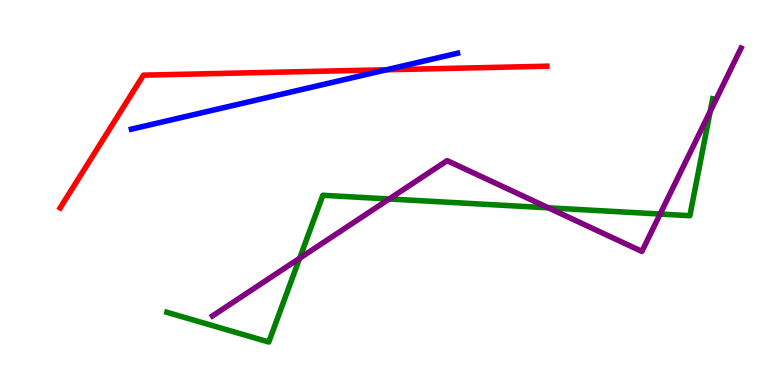[{'lines': ['blue', 'red'], 'intersections': [{'x': 4.99, 'y': 8.19}]}, {'lines': ['green', 'red'], 'intersections': []}, {'lines': ['purple', 'red'], 'intersections': []}, {'lines': ['blue', 'green'], 'intersections': []}, {'lines': ['blue', 'purple'], 'intersections': []}, {'lines': ['green', 'purple'], 'intersections': [{'x': 3.87, 'y': 3.29}, {'x': 5.02, 'y': 4.83}, {'x': 7.08, 'y': 4.6}, {'x': 8.52, 'y': 4.44}, {'x': 9.16, 'y': 7.11}]}]